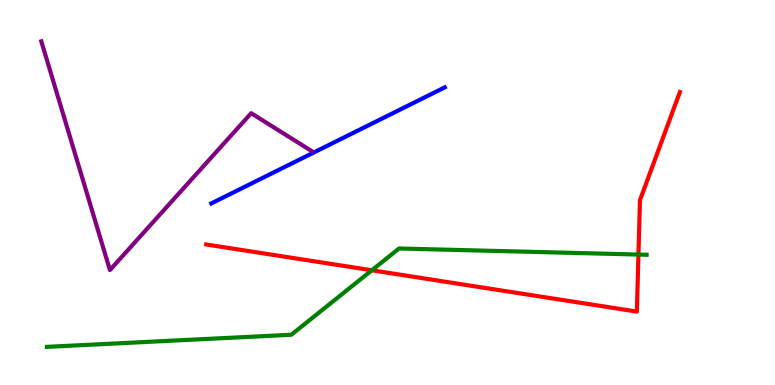[{'lines': ['blue', 'red'], 'intersections': []}, {'lines': ['green', 'red'], 'intersections': [{'x': 4.8, 'y': 2.98}, {'x': 8.24, 'y': 3.39}]}, {'lines': ['purple', 'red'], 'intersections': []}, {'lines': ['blue', 'green'], 'intersections': []}, {'lines': ['blue', 'purple'], 'intersections': []}, {'lines': ['green', 'purple'], 'intersections': []}]